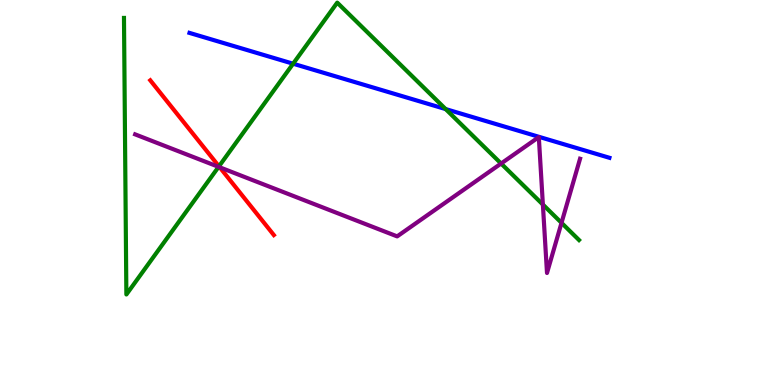[{'lines': ['blue', 'red'], 'intersections': []}, {'lines': ['green', 'red'], 'intersections': [{'x': 2.83, 'y': 5.68}]}, {'lines': ['purple', 'red'], 'intersections': [{'x': 2.84, 'y': 5.65}]}, {'lines': ['blue', 'green'], 'intersections': [{'x': 3.78, 'y': 8.35}, {'x': 5.75, 'y': 7.17}]}, {'lines': ['blue', 'purple'], 'intersections': []}, {'lines': ['green', 'purple'], 'intersections': [{'x': 2.82, 'y': 5.67}, {'x': 6.47, 'y': 5.75}, {'x': 7.0, 'y': 4.69}, {'x': 7.25, 'y': 4.21}]}]